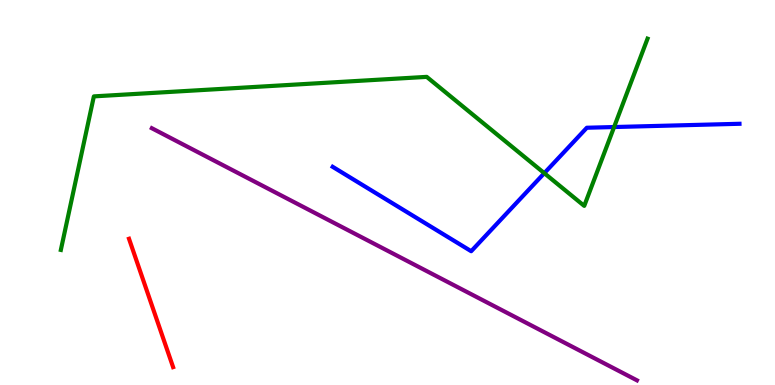[{'lines': ['blue', 'red'], 'intersections': []}, {'lines': ['green', 'red'], 'intersections': []}, {'lines': ['purple', 'red'], 'intersections': []}, {'lines': ['blue', 'green'], 'intersections': [{'x': 7.02, 'y': 5.5}, {'x': 7.92, 'y': 6.7}]}, {'lines': ['blue', 'purple'], 'intersections': []}, {'lines': ['green', 'purple'], 'intersections': []}]